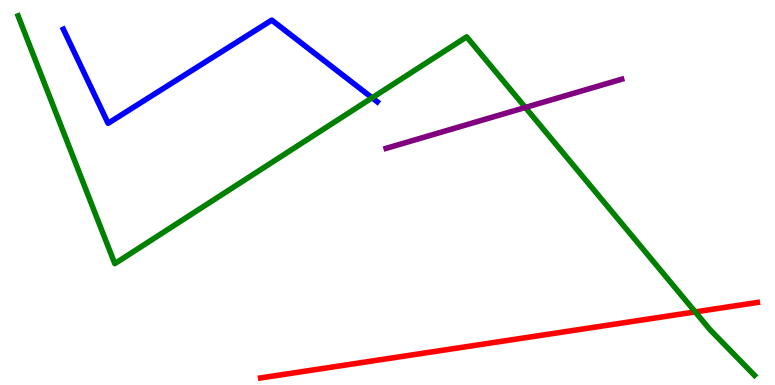[{'lines': ['blue', 'red'], 'intersections': []}, {'lines': ['green', 'red'], 'intersections': [{'x': 8.97, 'y': 1.9}]}, {'lines': ['purple', 'red'], 'intersections': []}, {'lines': ['blue', 'green'], 'intersections': [{'x': 4.8, 'y': 7.46}]}, {'lines': ['blue', 'purple'], 'intersections': []}, {'lines': ['green', 'purple'], 'intersections': [{'x': 6.78, 'y': 7.21}]}]